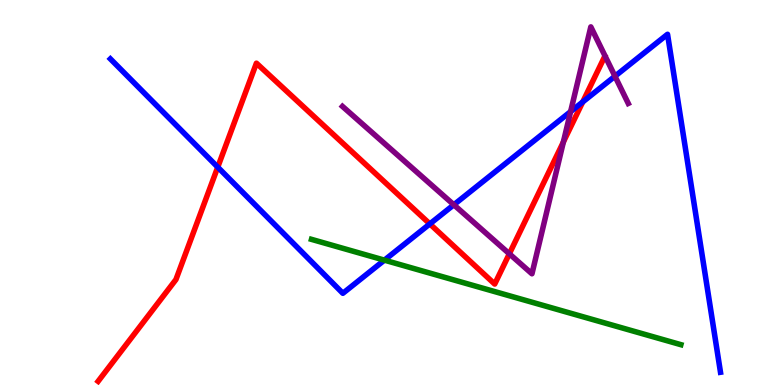[{'lines': ['blue', 'red'], 'intersections': [{'x': 2.81, 'y': 5.66}, {'x': 5.55, 'y': 4.18}, {'x': 7.52, 'y': 7.35}]}, {'lines': ['green', 'red'], 'intersections': []}, {'lines': ['purple', 'red'], 'intersections': [{'x': 6.57, 'y': 3.41}, {'x': 7.27, 'y': 6.31}]}, {'lines': ['blue', 'green'], 'intersections': [{'x': 4.96, 'y': 3.24}]}, {'lines': ['blue', 'purple'], 'intersections': [{'x': 5.86, 'y': 4.68}, {'x': 7.36, 'y': 7.1}, {'x': 7.93, 'y': 8.02}]}, {'lines': ['green', 'purple'], 'intersections': []}]